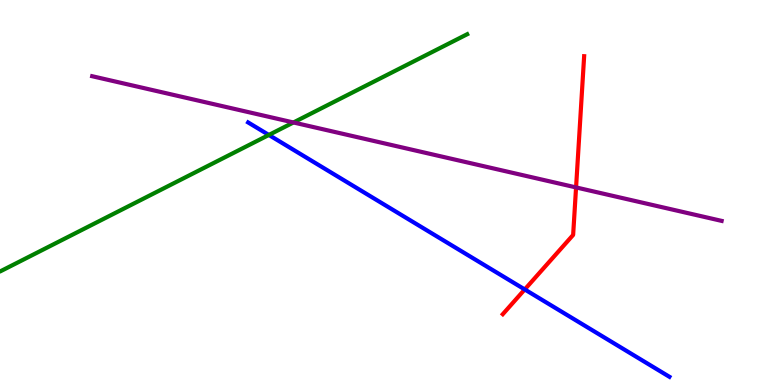[{'lines': ['blue', 'red'], 'intersections': [{'x': 6.77, 'y': 2.48}]}, {'lines': ['green', 'red'], 'intersections': []}, {'lines': ['purple', 'red'], 'intersections': [{'x': 7.43, 'y': 5.13}]}, {'lines': ['blue', 'green'], 'intersections': [{'x': 3.47, 'y': 6.49}]}, {'lines': ['blue', 'purple'], 'intersections': []}, {'lines': ['green', 'purple'], 'intersections': [{'x': 3.79, 'y': 6.82}]}]